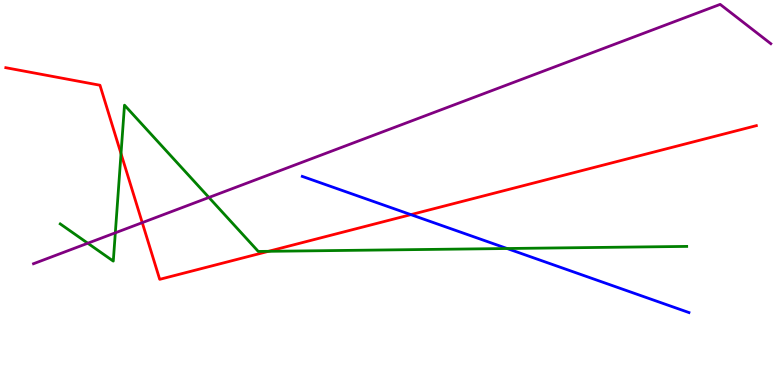[{'lines': ['blue', 'red'], 'intersections': [{'x': 5.3, 'y': 4.42}]}, {'lines': ['green', 'red'], 'intersections': [{'x': 1.56, 'y': 6.01}, {'x': 3.46, 'y': 3.47}]}, {'lines': ['purple', 'red'], 'intersections': [{'x': 1.84, 'y': 4.22}]}, {'lines': ['blue', 'green'], 'intersections': [{'x': 6.54, 'y': 3.54}]}, {'lines': ['blue', 'purple'], 'intersections': []}, {'lines': ['green', 'purple'], 'intersections': [{'x': 1.13, 'y': 3.68}, {'x': 1.49, 'y': 3.95}, {'x': 2.7, 'y': 4.87}]}]